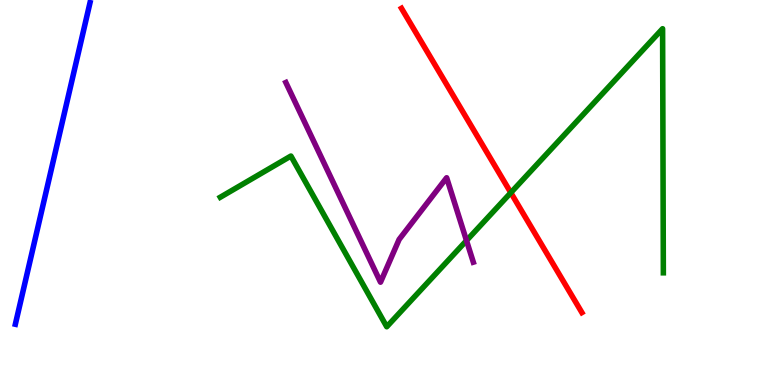[{'lines': ['blue', 'red'], 'intersections': []}, {'lines': ['green', 'red'], 'intersections': [{'x': 6.59, 'y': 4.99}]}, {'lines': ['purple', 'red'], 'intersections': []}, {'lines': ['blue', 'green'], 'intersections': []}, {'lines': ['blue', 'purple'], 'intersections': []}, {'lines': ['green', 'purple'], 'intersections': [{'x': 6.02, 'y': 3.75}]}]